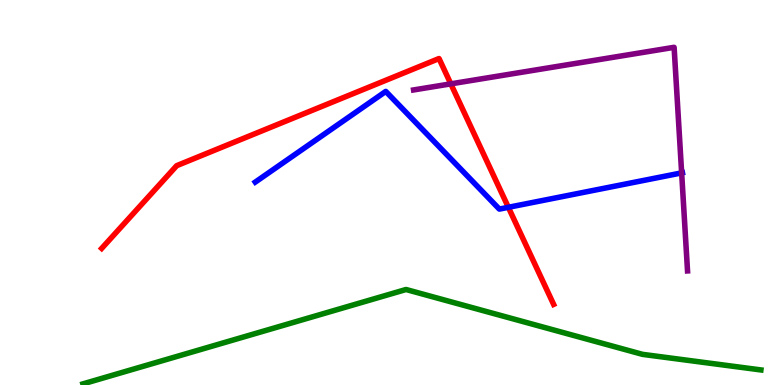[{'lines': ['blue', 'red'], 'intersections': [{'x': 6.56, 'y': 4.62}]}, {'lines': ['green', 'red'], 'intersections': []}, {'lines': ['purple', 'red'], 'intersections': [{'x': 5.82, 'y': 7.82}]}, {'lines': ['blue', 'green'], 'intersections': []}, {'lines': ['blue', 'purple'], 'intersections': [{'x': 8.8, 'y': 5.51}]}, {'lines': ['green', 'purple'], 'intersections': []}]